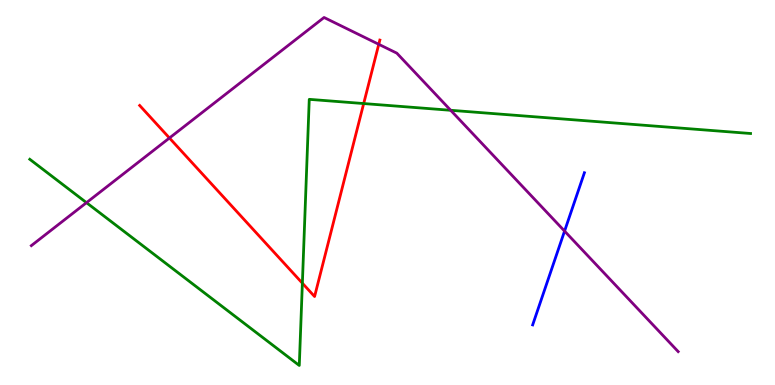[{'lines': ['blue', 'red'], 'intersections': []}, {'lines': ['green', 'red'], 'intersections': [{'x': 3.9, 'y': 2.64}, {'x': 4.69, 'y': 7.31}]}, {'lines': ['purple', 'red'], 'intersections': [{'x': 2.19, 'y': 6.42}, {'x': 4.89, 'y': 8.85}]}, {'lines': ['blue', 'green'], 'intersections': []}, {'lines': ['blue', 'purple'], 'intersections': [{'x': 7.28, 'y': 4.0}]}, {'lines': ['green', 'purple'], 'intersections': [{'x': 1.12, 'y': 4.74}, {'x': 5.82, 'y': 7.14}]}]